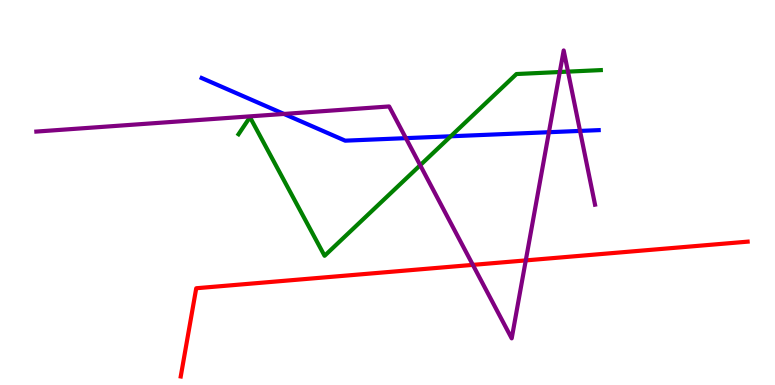[{'lines': ['blue', 'red'], 'intersections': []}, {'lines': ['green', 'red'], 'intersections': []}, {'lines': ['purple', 'red'], 'intersections': [{'x': 6.1, 'y': 3.12}, {'x': 6.78, 'y': 3.24}]}, {'lines': ['blue', 'green'], 'intersections': [{'x': 5.82, 'y': 6.46}]}, {'lines': ['blue', 'purple'], 'intersections': [{'x': 3.66, 'y': 7.04}, {'x': 5.24, 'y': 6.41}, {'x': 7.08, 'y': 6.57}, {'x': 7.48, 'y': 6.6}]}, {'lines': ['green', 'purple'], 'intersections': [{'x': 5.42, 'y': 5.71}, {'x': 7.22, 'y': 8.13}, {'x': 7.33, 'y': 8.14}]}]